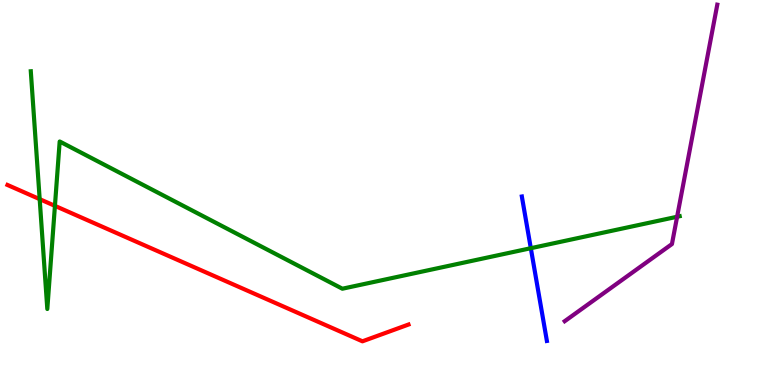[{'lines': ['blue', 'red'], 'intersections': []}, {'lines': ['green', 'red'], 'intersections': [{'x': 0.512, 'y': 4.83}, {'x': 0.709, 'y': 4.65}]}, {'lines': ['purple', 'red'], 'intersections': []}, {'lines': ['blue', 'green'], 'intersections': [{'x': 6.85, 'y': 3.55}]}, {'lines': ['blue', 'purple'], 'intersections': []}, {'lines': ['green', 'purple'], 'intersections': [{'x': 8.74, 'y': 4.37}]}]